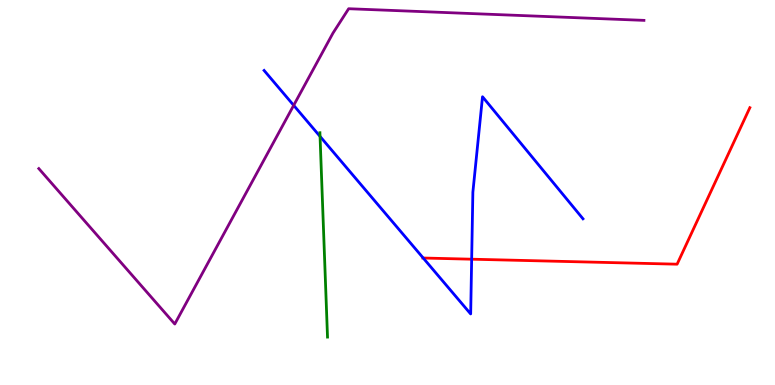[{'lines': ['blue', 'red'], 'intersections': [{'x': 5.46, 'y': 3.3}, {'x': 6.09, 'y': 3.27}]}, {'lines': ['green', 'red'], 'intersections': []}, {'lines': ['purple', 'red'], 'intersections': []}, {'lines': ['blue', 'green'], 'intersections': [{'x': 4.13, 'y': 6.46}]}, {'lines': ['blue', 'purple'], 'intersections': [{'x': 3.79, 'y': 7.26}]}, {'lines': ['green', 'purple'], 'intersections': []}]